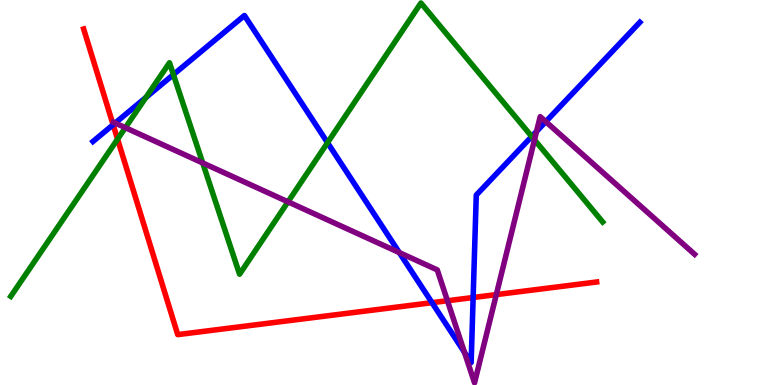[{'lines': ['blue', 'red'], 'intersections': [{'x': 1.46, 'y': 6.76}, {'x': 5.57, 'y': 2.14}, {'x': 6.11, 'y': 2.27}]}, {'lines': ['green', 'red'], 'intersections': [{'x': 1.52, 'y': 6.39}]}, {'lines': ['purple', 'red'], 'intersections': [{'x': 5.77, 'y': 2.19}, {'x': 6.4, 'y': 2.35}]}, {'lines': ['blue', 'green'], 'intersections': [{'x': 1.88, 'y': 7.47}, {'x': 2.24, 'y': 8.06}, {'x': 4.23, 'y': 6.29}, {'x': 6.86, 'y': 6.45}]}, {'lines': ['blue', 'purple'], 'intersections': [{'x': 1.49, 'y': 6.8}, {'x': 5.15, 'y': 3.44}, {'x': 5.99, 'y': 0.849}, {'x': 6.92, 'y': 6.59}, {'x': 7.04, 'y': 6.84}]}, {'lines': ['green', 'purple'], 'intersections': [{'x': 1.62, 'y': 6.68}, {'x': 2.62, 'y': 5.77}, {'x': 3.72, 'y': 4.76}, {'x': 6.9, 'y': 6.37}]}]